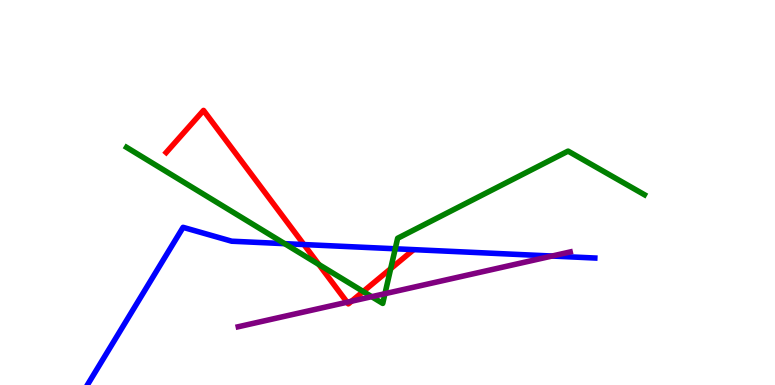[{'lines': ['blue', 'red'], 'intersections': [{'x': 3.92, 'y': 3.65}]}, {'lines': ['green', 'red'], 'intersections': [{'x': 4.11, 'y': 3.13}, {'x': 4.69, 'y': 2.43}, {'x': 5.04, 'y': 3.02}]}, {'lines': ['purple', 'red'], 'intersections': [{'x': 4.48, 'y': 2.15}, {'x': 4.54, 'y': 2.18}]}, {'lines': ['blue', 'green'], 'intersections': [{'x': 3.67, 'y': 3.67}, {'x': 5.1, 'y': 3.54}]}, {'lines': ['blue', 'purple'], 'intersections': [{'x': 7.12, 'y': 3.35}]}, {'lines': ['green', 'purple'], 'intersections': [{'x': 4.8, 'y': 2.29}, {'x': 4.97, 'y': 2.37}]}]